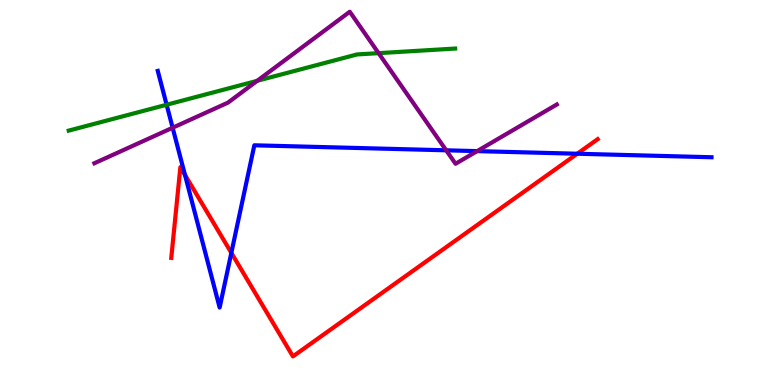[{'lines': ['blue', 'red'], 'intersections': [{'x': 2.39, 'y': 5.46}, {'x': 2.99, 'y': 3.43}, {'x': 7.45, 'y': 6.01}]}, {'lines': ['green', 'red'], 'intersections': []}, {'lines': ['purple', 'red'], 'intersections': []}, {'lines': ['blue', 'green'], 'intersections': [{'x': 2.15, 'y': 7.28}]}, {'lines': ['blue', 'purple'], 'intersections': [{'x': 2.23, 'y': 6.68}, {'x': 5.76, 'y': 6.1}, {'x': 6.16, 'y': 6.07}]}, {'lines': ['green', 'purple'], 'intersections': [{'x': 3.32, 'y': 7.9}, {'x': 4.88, 'y': 8.62}]}]